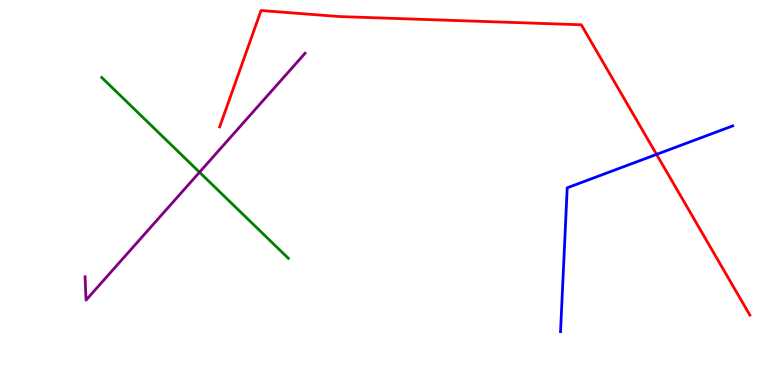[{'lines': ['blue', 'red'], 'intersections': [{'x': 8.47, 'y': 5.99}]}, {'lines': ['green', 'red'], 'intersections': []}, {'lines': ['purple', 'red'], 'intersections': []}, {'lines': ['blue', 'green'], 'intersections': []}, {'lines': ['blue', 'purple'], 'intersections': []}, {'lines': ['green', 'purple'], 'intersections': [{'x': 2.57, 'y': 5.53}]}]